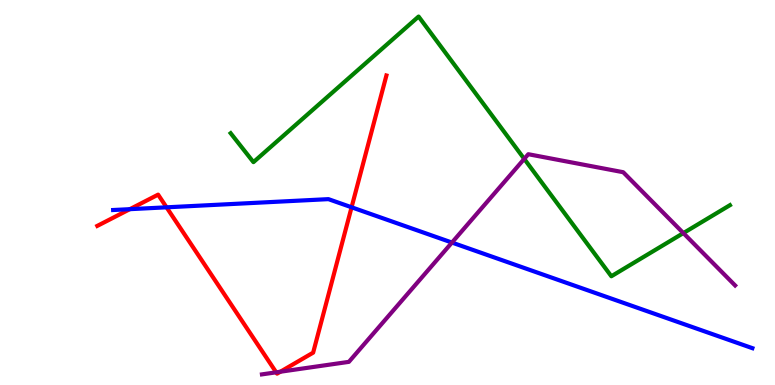[{'lines': ['blue', 'red'], 'intersections': [{'x': 1.68, 'y': 4.57}, {'x': 2.15, 'y': 4.62}, {'x': 4.54, 'y': 4.62}]}, {'lines': ['green', 'red'], 'intersections': []}, {'lines': ['purple', 'red'], 'intersections': [{'x': 3.56, 'y': 0.329}, {'x': 3.62, 'y': 0.345}]}, {'lines': ['blue', 'green'], 'intersections': []}, {'lines': ['blue', 'purple'], 'intersections': [{'x': 5.83, 'y': 3.7}]}, {'lines': ['green', 'purple'], 'intersections': [{'x': 6.76, 'y': 5.87}, {'x': 8.82, 'y': 3.95}]}]